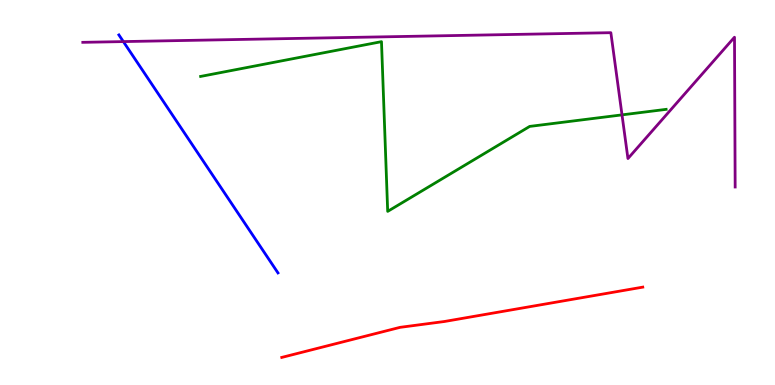[{'lines': ['blue', 'red'], 'intersections': []}, {'lines': ['green', 'red'], 'intersections': []}, {'lines': ['purple', 'red'], 'intersections': []}, {'lines': ['blue', 'green'], 'intersections': []}, {'lines': ['blue', 'purple'], 'intersections': [{'x': 1.59, 'y': 8.92}]}, {'lines': ['green', 'purple'], 'intersections': [{'x': 8.03, 'y': 7.02}]}]